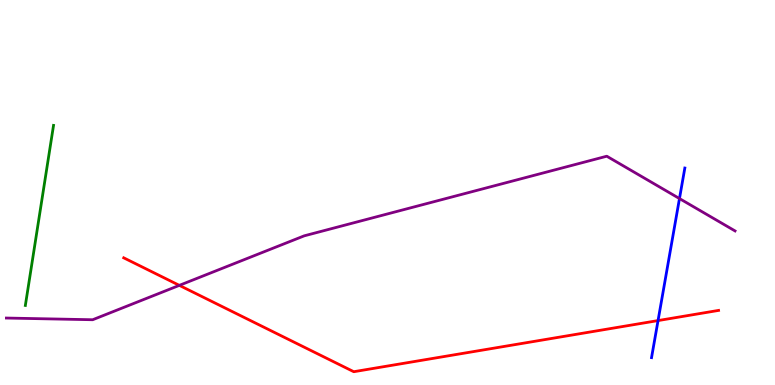[{'lines': ['blue', 'red'], 'intersections': [{'x': 8.49, 'y': 1.67}]}, {'lines': ['green', 'red'], 'intersections': []}, {'lines': ['purple', 'red'], 'intersections': [{'x': 2.31, 'y': 2.59}]}, {'lines': ['blue', 'green'], 'intersections': []}, {'lines': ['blue', 'purple'], 'intersections': [{'x': 8.77, 'y': 4.84}]}, {'lines': ['green', 'purple'], 'intersections': []}]